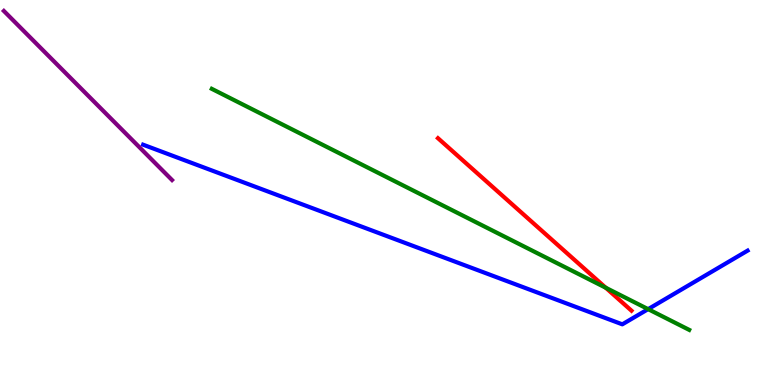[{'lines': ['blue', 'red'], 'intersections': []}, {'lines': ['green', 'red'], 'intersections': [{'x': 7.82, 'y': 2.53}]}, {'lines': ['purple', 'red'], 'intersections': []}, {'lines': ['blue', 'green'], 'intersections': [{'x': 8.36, 'y': 1.97}]}, {'lines': ['blue', 'purple'], 'intersections': []}, {'lines': ['green', 'purple'], 'intersections': []}]